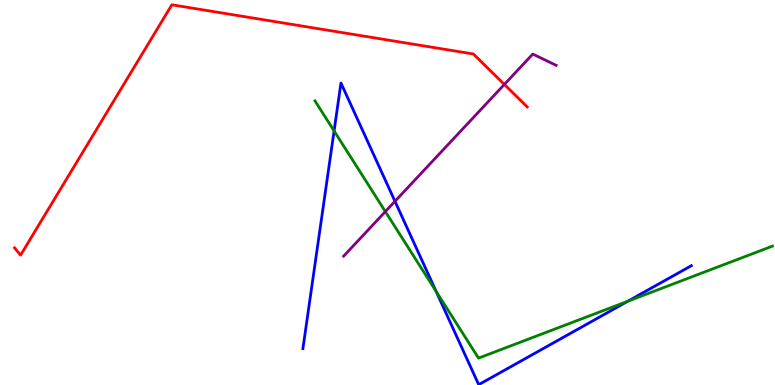[{'lines': ['blue', 'red'], 'intersections': []}, {'lines': ['green', 'red'], 'intersections': []}, {'lines': ['purple', 'red'], 'intersections': [{'x': 6.51, 'y': 7.81}]}, {'lines': ['blue', 'green'], 'intersections': [{'x': 4.31, 'y': 6.6}, {'x': 5.63, 'y': 2.43}, {'x': 8.1, 'y': 2.18}]}, {'lines': ['blue', 'purple'], 'intersections': [{'x': 5.1, 'y': 4.77}]}, {'lines': ['green', 'purple'], 'intersections': [{'x': 4.97, 'y': 4.5}]}]